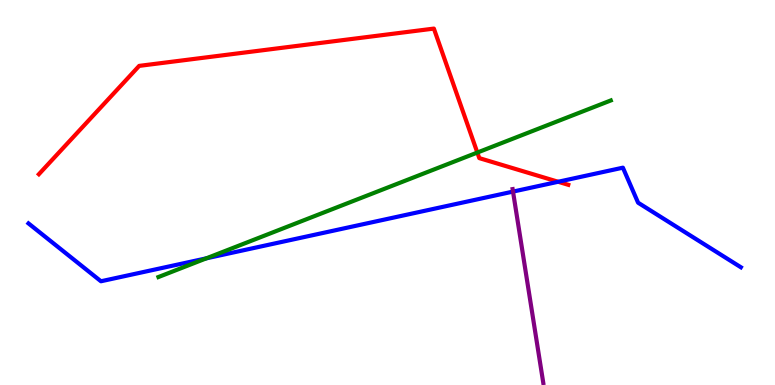[{'lines': ['blue', 'red'], 'intersections': [{'x': 7.2, 'y': 5.28}]}, {'lines': ['green', 'red'], 'intersections': [{'x': 6.16, 'y': 6.04}]}, {'lines': ['purple', 'red'], 'intersections': []}, {'lines': ['blue', 'green'], 'intersections': [{'x': 2.66, 'y': 3.29}]}, {'lines': ['blue', 'purple'], 'intersections': [{'x': 6.62, 'y': 5.02}]}, {'lines': ['green', 'purple'], 'intersections': []}]